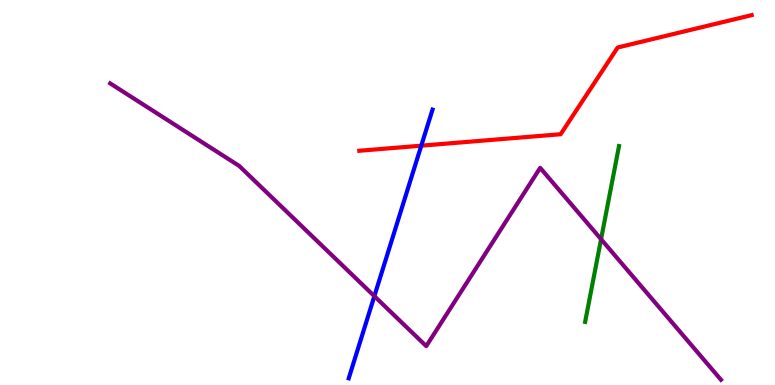[{'lines': ['blue', 'red'], 'intersections': [{'x': 5.44, 'y': 6.22}]}, {'lines': ['green', 'red'], 'intersections': []}, {'lines': ['purple', 'red'], 'intersections': []}, {'lines': ['blue', 'green'], 'intersections': []}, {'lines': ['blue', 'purple'], 'intersections': [{'x': 4.83, 'y': 2.31}]}, {'lines': ['green', 'purple'], 'intersections': [{'x': 7.76, 'y': 3.79}]}]